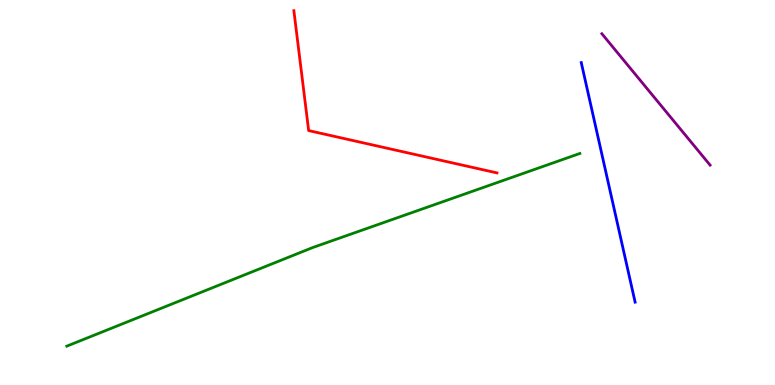[{'lines': ['blue', 'red'], 'intersections': []}, {'lines': ['green', 'red'], 'intersections': []}, {'lines': ['purple', 'red'], 'intersections': []}, {'lines': ['blue', 'green'], 'intersections': []}, {'lines': ['blue', 'purple'], 'intersections': []}, {'lines': ['green', 'purple'], 'intersections': []}]